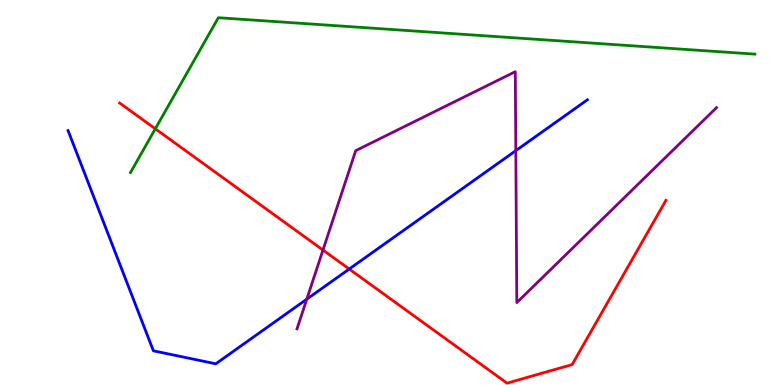[{'lines': ['blue', 'red'], 'intersections': [{'x': 4.51, 'y': 3.01}]}, {'lines': ['green', 'red'], 'intersections': [{'x': 2.0, 'y': 6.65}]}, {'lines': ['purple', 'red'], 'intersections': [{'x': 4.17, 'y': 3.51}]}, {'lines': ['blue', 'green'], 'intersections': []}, {'lines': ['blue', 'purple'], 'intersections': [{'x': 3.96, 'y': 2.23}, {'x': 6.66, 'y': 6.09}]}, {'lines': ['green', 'purple'], 'intersections': []}]